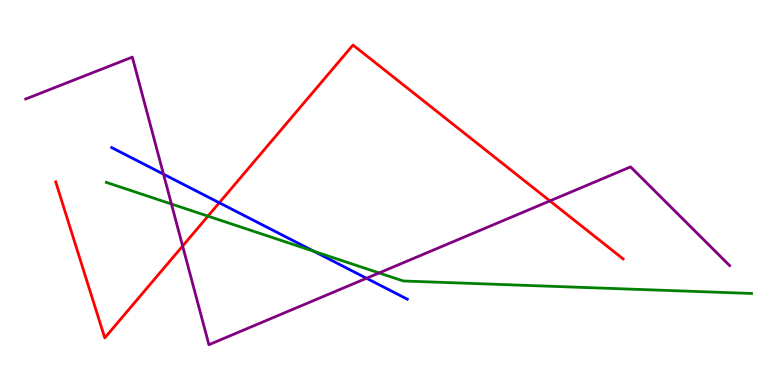[{'lines': ['blue', 'red'], 'intersections': [{'x': 2.83, 'y': 4.73}]}, {'lines': ['green', 'red'], 'intersections': [{'x': 2.68, 'y': 4.39}]}, {'lines': ['purple', 'red'], 'intersections': [{'x': 2.36, 'y': 3.61}, {'x': 7.1, 'y': 4.78}]}, {'lines': ['blue', 'green'], 'intersections': [{'x': 4.05, 'y': 3.47}]}, {'lines': ['blue', 'purple'], 'intersections': [{'x': 2.11, 'y': 5.48}, {'x': 4.73, 'y': 2.77}]}, {'lines': ['green', 'purple'], 'intersections': [{'x': 2.21, 'y': 4.7}, {'x': 4.89, 'y': 2.91}]}]